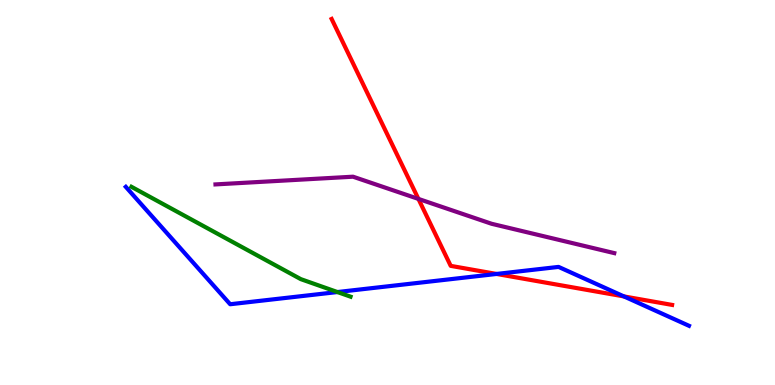[{'lines': ['blue', 'red'], 'intersections': [{'x': 6.41, 'y': 2.88}, {'x': 8.05, 'y': 2.3}]}, {'lines': ['green', 'red'], 'intersections': []}, {'lines': ['purple', 'red'], 'intersections': [{'x': 5.4, 'y': 4.83}]}, {'lines': ['blue', 'green'], 'intersections': [{'x': 4.35, 'y': 2.41}]}, {'lines': ['blue', 'purple'], 'intersections': []}, {'lines': ['green', 'purple'], 'intersections': []}]